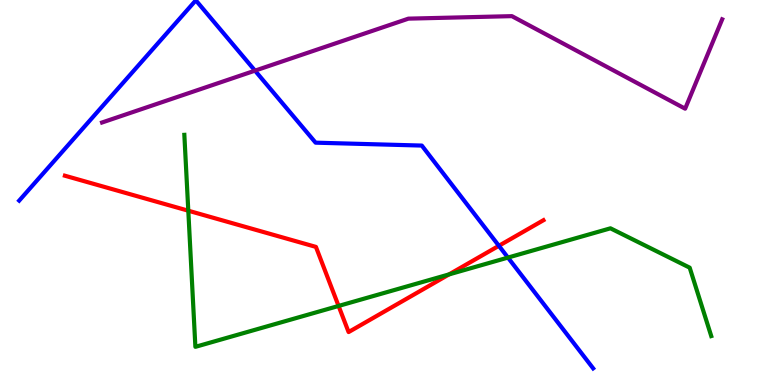[{'lines': ['blue', 'red'], 'intersections': [{'x': 6.44, 'y': 3.62}]}, {'lines': ['green', 'red'], 'intersections': [{'x': 2.43, 'y': 4.53}, {'x': 4.37, 'y': 2.05}, {'x': 5.79, 'y': 2.87}]}, {'lines': ['purple', 'red'], 'intersections': []}, {'lines': ['blue', 'green'], 'intersections': [{'x': 6.55, 'y': 3.31}]}, {'lines': ['blue', 'purple'], 'intersections': [{'x': 3.29, 'y': 8.17}]}, {'lines': ['green', 'purple'], 'intersections': []}]